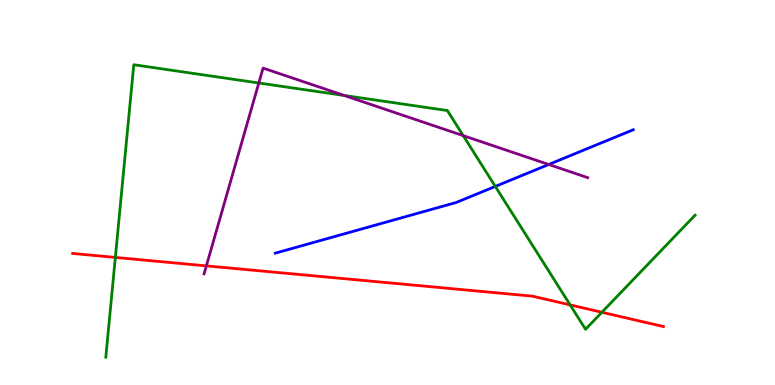[{'lines': ['blue', 'red'], 'intersections': []}, {'lines': ['green', 'red'], 'intersections': [{'x': 1.49, 'y': 3.31}, {'x': 7.36, 'y': 2.08}, {'x': 7.77, 'y': 1.89}]}, {'lines': ['purple', 'red'], 'intersections': [{'x': 2.66, 'y': 3.09}]}, {'lines': ['blue', 'green'], 'intersections': [{'x': 6.39, 'y': 5.16}]}, {'lines': ['blue', 'purple'], 'intersections': [{'x': 7.08, 'y': 5.73}]}, {'lines': ['green', 'purple'], 'intersections': [{'x': 3.34, 'y': 7.84}, {'x': 4.44, 'y': 7.52}, {'x': 5.98, 'y': 6.48}]}]